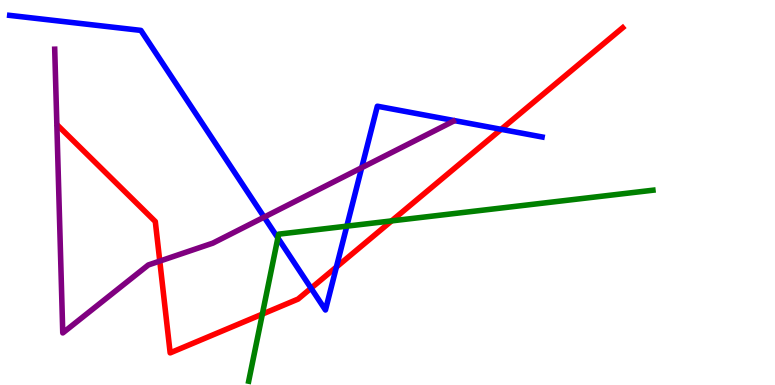[{'lines': ['blue', 'red'], 'intersections': [{'x': 4.01, 'y': 2.51}, {'x': 4.34, 'y': 3.06}, {'x': 6.47, 'y': 6.64}]}, {'lines': ['green', 'red'], 'intersections': [{'x': 3.39, 'y': 1.84}, {'x': 5.05, 'y': 4.26}]}, {'lines': ['purple', 'red'], 'intersections': [{'x': 2.06, 'y': 3.22}]}, {'lines': ['blue', 'green'], 'intersections': [{'x': 3.59, 'y': 3.82}, {'x': 4.47, 'y': 4.13}]}, {'lines': ['blue', 'purple'], 'intersections': [{'x': 3.41, 'y': 4.36}, {'x': 4.67, 'y': 5.64}]}, {'lines': ['green', 'purple'], 'intersections': []}]